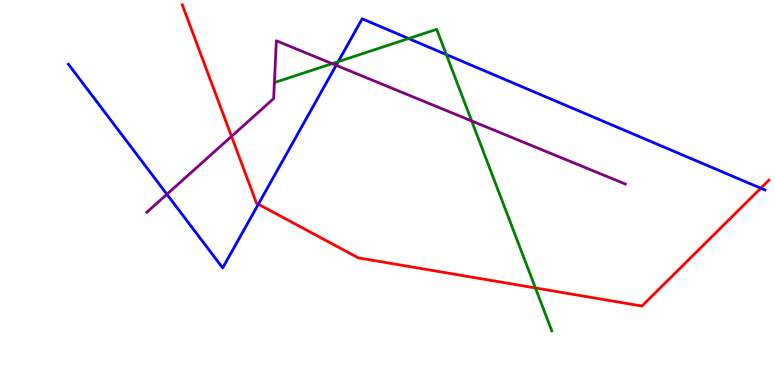[{'lines': ['blue', 'red'], 'intersections': [{'x': 3.33, 'y': 4.7}, {'x': 9.82, 'y': 5.11}]}, {'lines': ['green', 'red'], 'intersections': [{'x': 6.91, 'y': 2.52}]}, {'lines': ['purple', 'red'], 'intersections': [{'x': 2.99, 'y': 6.46}]}, {'lines': ['blue', 'green'], 'intersections': [{'x': 4.36, 'y': 8.4}, {'x': 5.27, 'y': 9.0}, {'x': 5.76, 'y': 8.58}]}, {'lines': ['blue', 'purple'], 'intersections': [{'x': 2.15, 'y': 4.95}, {'x': 4.34, 'y': 8.3}]}, {'lines': ['green', 'purple'], 'intersections': [{'x': 4.29, 'y': 8.35}, {'x': 6.09, 'y': 6.86}]}]